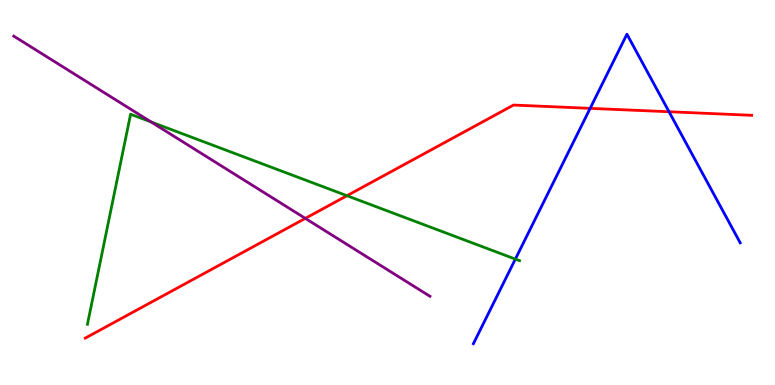[{'lines': ['blue', 'red'], 'intersections': [{'x': 7.61, 'y': 7.19}, {'x': 8.63, 'y': 7.1}]}, {'lines': ['green', 'red'], 'intersections': [{'x': 4.48, 'y': 4.92}]}, {'lines': ['purple', 'red'], 'intersections': [{'x': 3.94, 'y': 4.33}]}, {'lines': ['blue', 'green'], 'intersections': [{'x': 6.65, 'y': 3.27}]}, {'lines': ['blue', 'purple'], 'intersections': []}, {'lines': ['green', 'purple'], 'intersections': [{'x': 1.95, 'y': 6.83}]}]